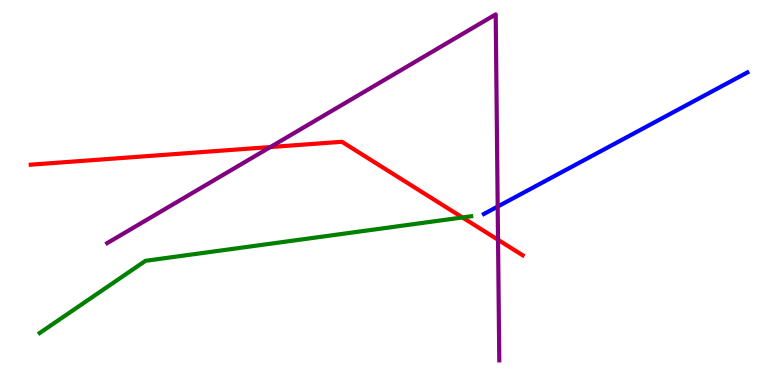[{'lines': ['blue', 'red'], 'intersections': []}, {'lines': ['green', 'red'], 'intersections': [{'x': 5.97, 'y': 4.35}]}, {'lines': ['purple', 'red'], 'intersections': [{'x': 3.49, 'y': 6.18}, {'x': 6.43, 'y': 3.77}]}, {'lines': ['blue', 'green'], 'intersections': []}, {'lines': ['blue', 'purple'], 'intersections': [{'x': 6.42, 'y': 4.63}]}, {'lines': ['green', 'purple'], 'intersections': []}]